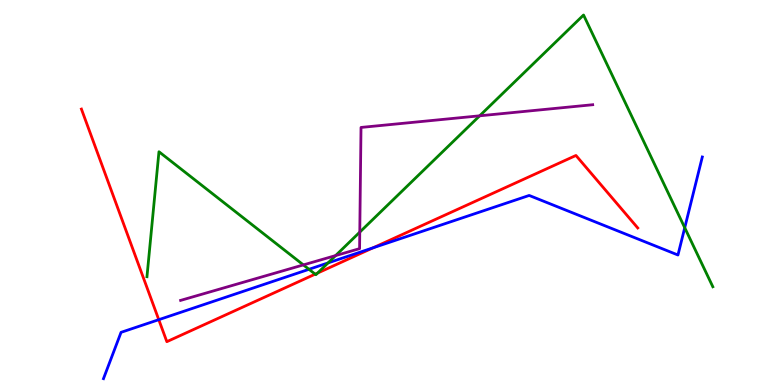[{'lines': ['blue', 'red'], 'intersections': [{'x': 2.05, 'y': 1.7}, {'x': 4.81, 'y': 3.56}]}, {'lines': ['green', 'red'], 'intersections': [{'x': 4.07, 'y': 2.88}, {'x': 4.1, 'y': 2.91}]}, {'lines': ['purple', 'red'], 'intersections': []}, {'lines': ['blue', 'green'], 'intersections': [{'x': 3.99, 'y': 3.01}, {'x': 4.23, 'y': 3.17}, {'x': 8.84, 'y': 4.09}]}, {'lines': ['blue', 'purple'], 'intersections': []}, {'lines': ['green', 'purple'], 'intersections': [{'x': 3.91, 'y': 3.12}, {'x': 4.33, 'y': 3.36}, {'x': 4.64, 'y': 3.97}, {'x': 6.19, 'y': 6.99}]}]